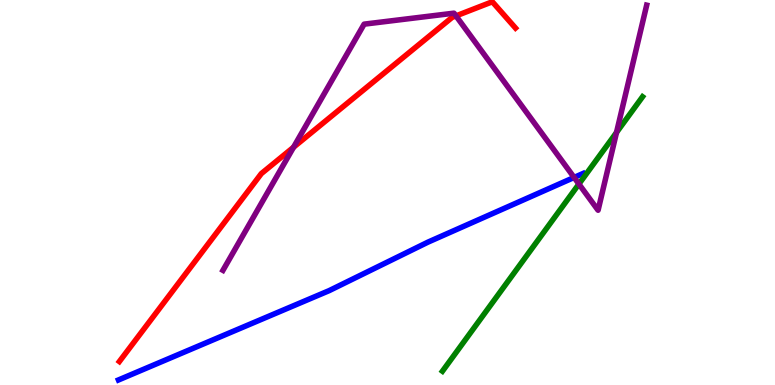[{'lines': ['blue', 'red'], 'intersections': []}, {'lines': ['green', 'red'], 'intersections': []}, {'lines': ['purple', 'red'], 'intersections': [{'x': 3.79, 'y': 6.18}, {'x': 5.88, 'y': 9.59}]}, {'lines': ['blue', 'green'], 'intersections': []}, {'lines': ['blue', 'purple'], 'intersections': [{'x': 7.41, 'y': 5.39}]}, {'lines': ['green', 'purple'], 'intersections': [{'x': 7.47, 'y': 5.22}, {'x': 7.96, 'y': 6.56}]}]